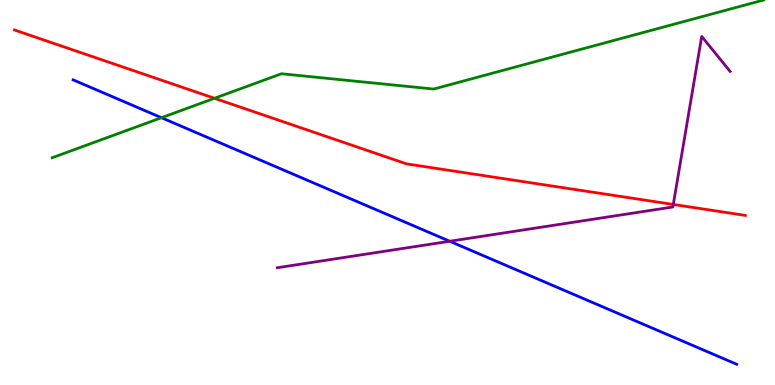[{'lines': ['blue', 'red'], 'intersections': []}, {'lines': ['green', 'red'], 'intersections': [{'x': 2.77, 'y': 7.45}]}, {'lines': ['purple', 'red'], 'intersections': [{'x': 8.69, 'y': 4.69}]}, {'lines': ['blue', 'green'], 'intersections': [{'x': 2.08, 'y': 6.94}]}, {'lines': ['blue', 'purple'], 'intersections': [{'x': 5.8, 'y': 3.73}]}, {'lines': ['green', 'purple'], 'intersections': []}]